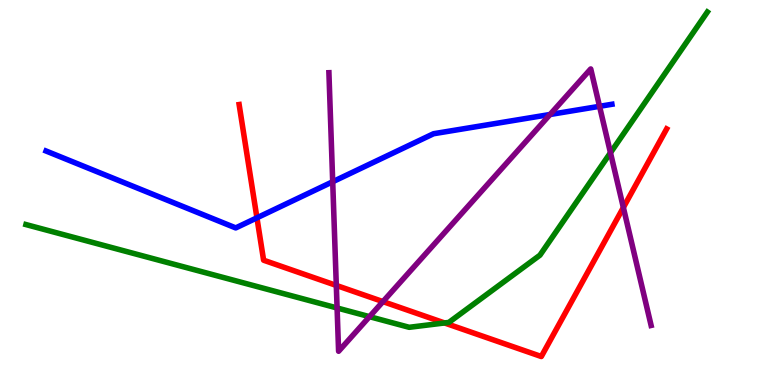[{'lines': ['blue', 'red'], 'intersections': [{'x': 3.32, 'y': 4.34}]}, {'lines': ['green', 'red'], 'intersections': [{'x': 5.74, 'y': 1.61}]}, {'lines': ['purple', 'red'], 'intersections': [{'x': 4.34, 'y': 2.59}, {'x': 4.94, 'y': 2.17}, {'x': 8.04, 'y': 4.61}]}, {'lines': ['blue', 'green'], 'intersections': []}, {'lines': ['blue', 'purple'], 'intersections': [{'x': 4.29, 'y': 5.28}, {'x': 7.1, 'y': 7.03}, {'x': 7.74, 'y': 7.24}]}, {'lines': ['green', 'purple'], 'intersections': [{'x': 4.35, 'y': 2.0}, {'x': 4.77, 'y': 1.77}, {'x': 7.88, 'y': 6.03}]}]